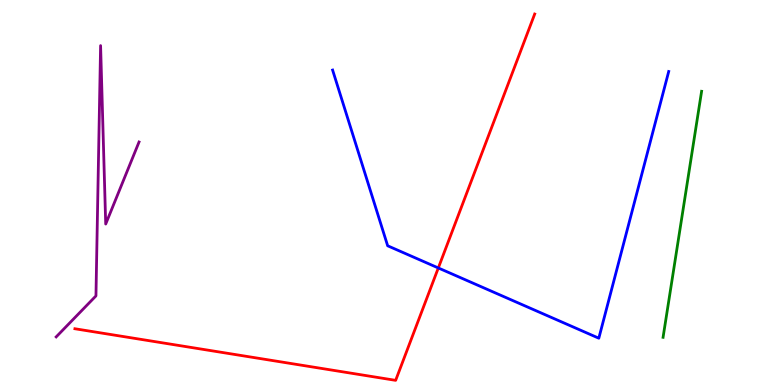[{'lines': ['blue', 'red'], 'intersections': [{'x': 5.66, 'y': 3.04}]}, {'lines': ['green', 'red'], 'intersections': []}, {'lines': ['purple', 'red'], 'intersections': []}, {'lines': ['blue', 'green'], 'intersections': []}, {'lines': ['blue', 'purple'], 'intersections': []}, {'lines': ['green', 'purple'], 'intersections': []}]